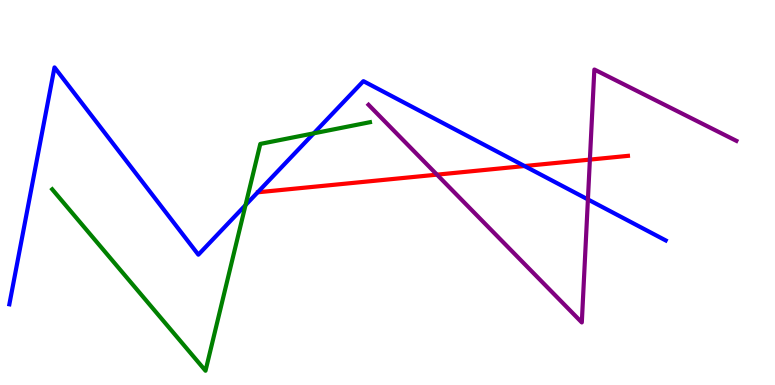[{'lines': ['blue', 'red'], 'intersections': [{'x': 6.77, 'y': 5.69}]}, {'lines': ['green', 'red'], 'intersections': []}, {'lines': ['purple', 'red'], 'intersections': [{'x': 5.64, 'y': 5.46}, {'x': 7.61, 'y': 5.85}]}, {'lines': ['blue', 'green'], 'intersections': [{'x': 3.17, 'y': 4.67}, {'x': 4.05, 'y': 6.54}]}, {'lines': ['blue', 'purple'], 'intersections': [{'x': 7.59, 'y': 4.82}]}, {'lines': ['green', 'purple'], 'intersections': []}]